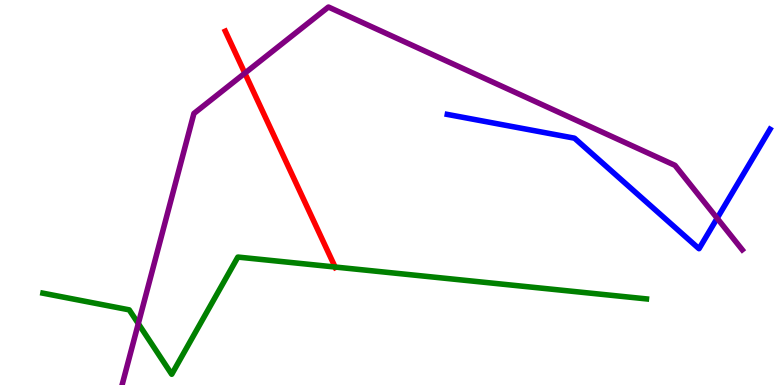[{'lines': ['blue', 'red'], 'intersections': []}, {'lines': ['green', 'red'], 'intersections': [{'x': 4.32, 'y': 3.06}]}, {'lines': ['purple', 'red'], 'intersections': [{'x': 3.16, 'y': 8.1}]}, {'lines': ['blue', 'green'], 'intersections': []}, {'lines': ['blue', 'purple'], 'intersections': [{'x': 9.25, 'y': 4.33}]}, {'lines': ['green', 'purple'], 'intersections': [{'x': 1.78, 'y': 1.59}]}]